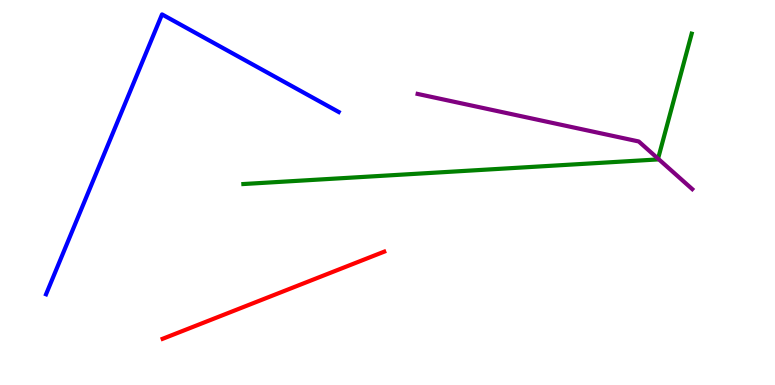[{'lines': ['blue', 'red'], 'intersections': []}, {'lines': ['green', 'red'], 'intersections': []}, {'lines': ['purple', 'red'], 'intersections': []}, {'lines': ['blue', 'green'], 'intersections': []}, {'lines': ['blue', 'purple'], 'intersections': []}, {'lines': ['green', 'purple'], 'intersections': [{'x': 8.49, 'y': 5.88}]}]